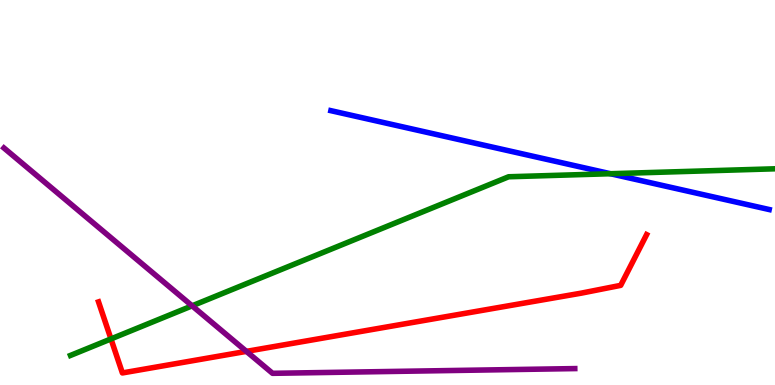[{'lines': ['blue', 'red'], 'intersections': []}, {'lines': ['green', 'red'], 'intersections': [{'x': 1.43, 'y': 1.2}]}, {'lines': ['purple', 'red'], 'intersections': [{'x': 3.18, 'y': 0.873}]}, {'lines': ['blue', 'green'], 'intersections': [{'x': 7.88, 'y': 5.49}]}, {'lines': ['blue', 'purple'], 'intersections': []}, {'lines': ['green', 'purple'], 'intersections': [{'x': 2.48, 'y': 2.06}]}]